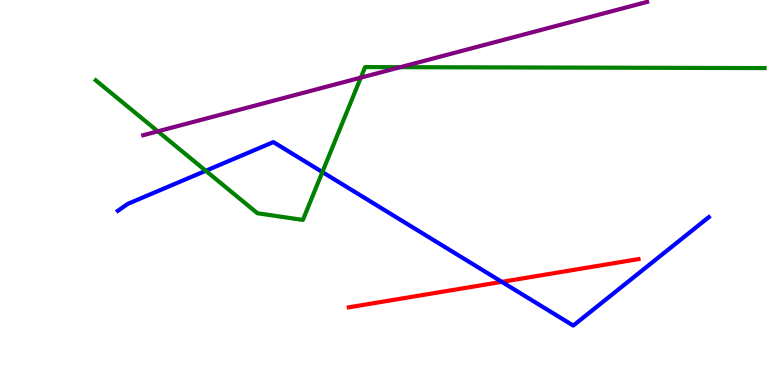[{'lines': ['blue', 'red'], 'intersections': [{'x': 6.48, 'y': 2.68}]}, {'lines': ['green', 'red'], 'intersections': []}, {'lines': ['purple', 'red'], 'intersections': []}, {'lines': ['blue', 'green'], 'intersections': [{'x': 2.66, 'y': 5.56}, {'x': 4.16, 'y': 5.53}]}, {'lines': ['blue', 'purple'], 'intersections': []}, {'lines': ['green', 'purple'], 'intersections': [{'x': 2.04, 'y': 6.59}, {'x': 4.66, 'y': 7.98}, {'x': 5.17, 'y': 8.26}]}]